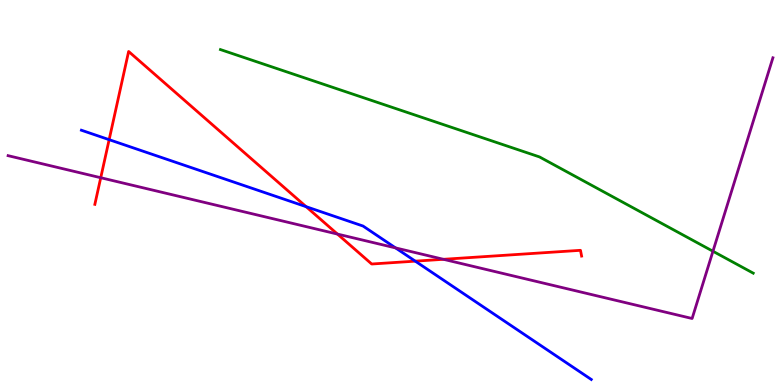[{'lines': ['blue', 'red'], 'intersections': [{'x': 1.41, 'y': 6.37}, {'x': 3.95, 'y': 4.63}, {'x': 5.36, 'y': 3.22}]}, {'lines': ['green', 'red'], 'intersections': []}, {'lines': ['purple', 'red'], 'intersections': [{'x': 1.3, 'y': 5.38}, {'x': 4.35, 'y': 3.92}, {'x': 5.72, 'y': 3.26}]}, {'lines': ['blue', 'green'], 'intersections': []}, {'lines': ['blue', 'purple'], 'intersections': [{'x': 5.1, 'y': 3.56}]}, {'lines': ['green', 'purple'], 'intersections': [{'x': 9.2, 'y': 3.47}]}]